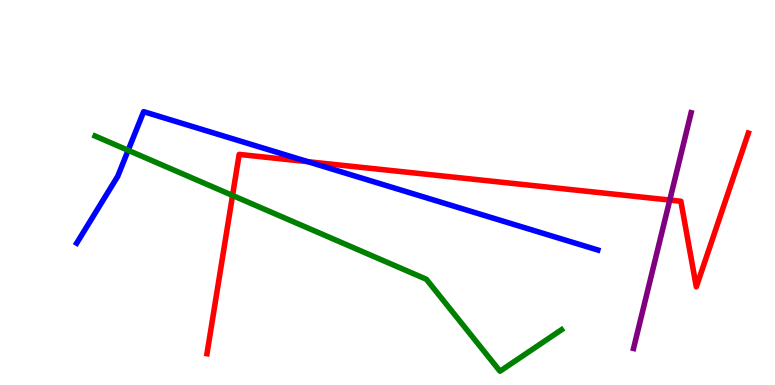[{'lines': ['blue', 'red'], 'intersections': [{'x': 3.97, 'y': 5.8}]}, {'lines': ['green', 'red'], 'intersections': [{'x': 3.0, 'y': 4.92}]}, {'lines': ['purple', 'red'], 'intersections': [{'x': 8.64, 'y': 4.8}]}, {'lines': ['blue', 'green'], 'intersections': [{'x': 1.65, 'y': 6.1}]}, {'lines': ['blue', 'purple'], 'intersections': []}, {'lines': ['green', 'purple'], 'intersections': []}]